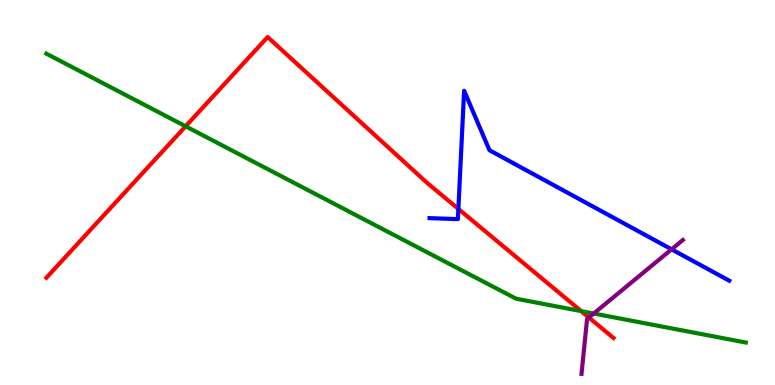[{'lines': ['blue', 'red'], 'intersections': [{'x': 5.91, 'y': 4.57}]}, {'lines': ['green', 'red'], 'intersections': [{'x': 2.39, 'y': 6.72}, {'x': 7.5, 'y': 1.92}]}, {'lines': ['purple', 'red'], 'intersections': [{'x': 7.6, 'y': 1.75}]}, {'lines': ['blue', 'green'], 'intersections': []}, {'lines': ['blue', 'purple'], 'intersections': [{'x': 8.67, 'y': 3.52}]}, {'lines': ['green', 'purple'], 'intersections': [{'x': 7.66, 'y': 1.86}]}]